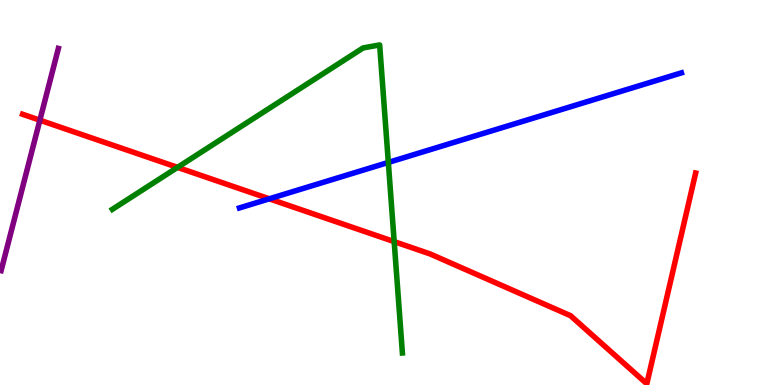[{'lines': ['blue', 'red'], 'intersections': [{'x': 3.47, 'y': 4.84}]}, {'lines': ['green', 'red'], 'intersections': [{'x': 2.29, 'y': 5.65}, {'x': 5.09, 'y': 3.72}]}, {'lines': ['purple', 'red'], 'intersections': [{'x': 0.515, 'y': 6.88}]}, {'lines': ['blue', 'green'], 'intersections': [{'x': 5.01, 'y': 5.78}]}, {'lines': ['blue', 'purple'], 'intersections': []}, {'lines': ['green', 'purple'], 'intersections': []}]